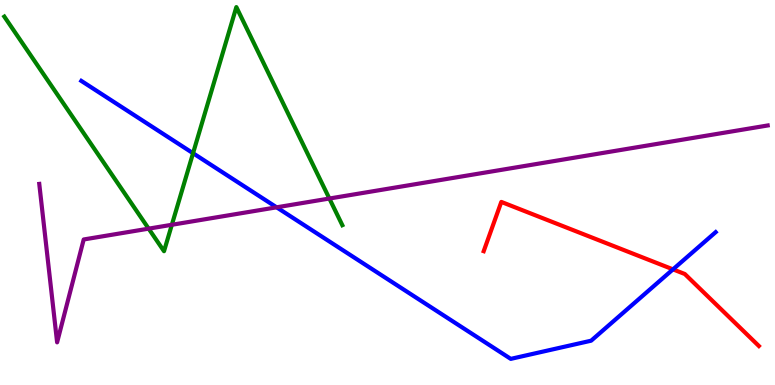[{'lines': ['blue', 'red'], 'intersections': [{'x': 8.68, 'y': 3.0}]}, {'lines': ['green', 'red'], 'intersections': []}, {'lines': ['purple', 'red'], 'intersections': []}, {'lines': ['blue', 'green'], 'intersections': [{'x': 2.49, 'y': 6.02}]}, {'lines': ['blue', 'purple'], 'intersections': [{'x': 3.57, 'y': 4.62}]}, {'lines': ['green', 'purple'], 'intersections': [{'x': 1.92, 'y': 4.06}, {'x': 2.22, 'y': 4.16}, {'x': 4.25, 'y': 4.84}]}]